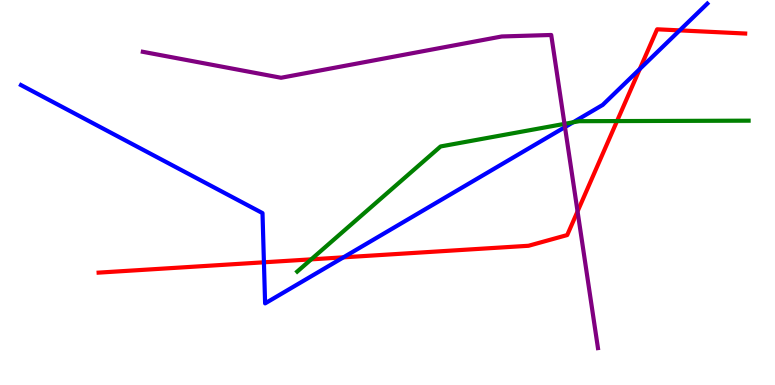[{'lines': ['blue', 'red'], 'intersections': [{'x': 3.41, 'y': 3.19}, {'x': 4.43, 'y': 3.32}, {'x': 8.26, 'y': 8.21}, {'x': 8.77, 'y': 9.21}]}, {'lines': ['green', 'red'], 'intersections': [{'x': 4.02, 'y': 3.26}, {'x': 7.96, 'y': 6.86}]}, {'lines': ['purple', 'red'], 'intersections': [{'x': 7.45, 'y': 4.51}]}, {'lines': ['blue', 'green'], 'intersections': [{'x': 7.4, 'y': 6.82}]}, {'lines': ['blue', 'purple'], 'intersections': [{'x': 7.29, 'y': 6.7}]}, {'lines': ['green', 'purple'], 'intersections': [{'x': 7.28, 'y': 6.78}]}]